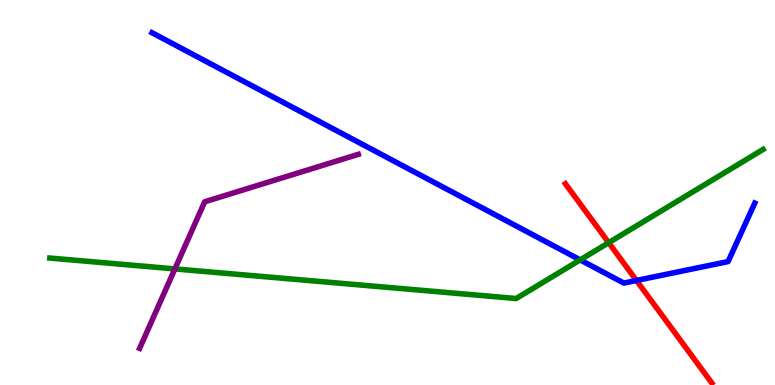[{'lines': ['blue', 'red'], 'intersections': [{'x': 8.21, 'y': 2.72}]}, {'lines': ['green', 'red'], 'intersections': [{'x': 7.85, 'y': 3.7}]}, {'lines': ['purple', 'red'], 'intersections': []}, {'lines': ['blue', 'green'], 'intersections': [{'x': 7.49, 'y': 3.25}]}, {'lines': ['blue', 'purple'], 'intersections': []}, {'lines': ['green', 'purple'], 'intersections': [{'x': 2.26, 'y': 3.02}]}]